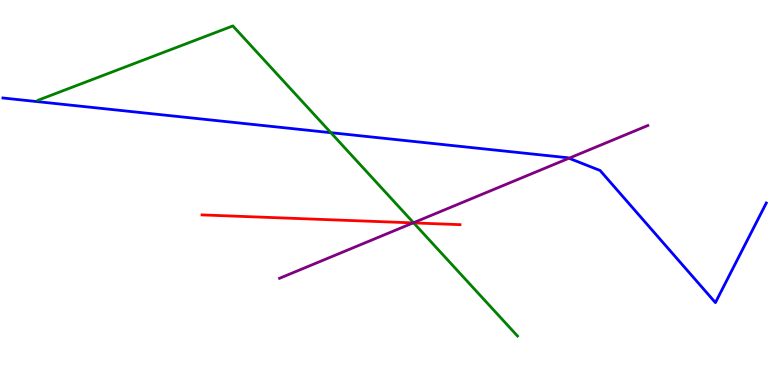[{'lines': ['blue', 'red'], 'intersections': []}, {'lines': ['green', 'red'], 'intersections': [{'x': 5.34, 'y': 4.21}]}, {'lines': ['purple', 'red'], 'intersections': [{'x': 5.33, 'y': 4.21}]}, {'lines': ['blue', 'green'], 'intersections': [{'x': 4.27, 'y': 6.55}]}, {'lines': ['blue', 'purple'], 'intersections': [{'x': 7.34, 'y': 5.89}]}, {'lines': ['green', 'purple'], 'intersections': [{'x': 5.34, 'y': 4.21}]}]